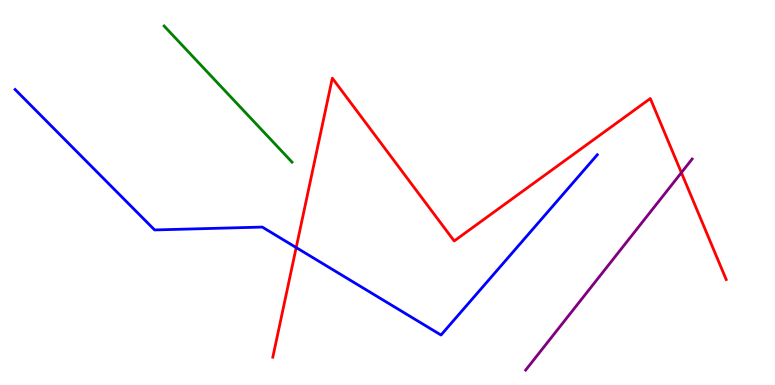[{'lines': ['blue', 'red'], 'intersections': [{'x': 3.82, 'y': 3.57}]}, {'lines': ['green', 'red'], 'intersections': []}, {'lines': ['purple', 'red'], 'intersections': [{'x': 8.79, 'y': 5.52}]}, {'lines': ['blue', 'green'], 'intersections': []}, {'lines': ['blue', 'purple'], 'intersections': []}, {'lines': ['green', 'purple'], 'intersections': []}]